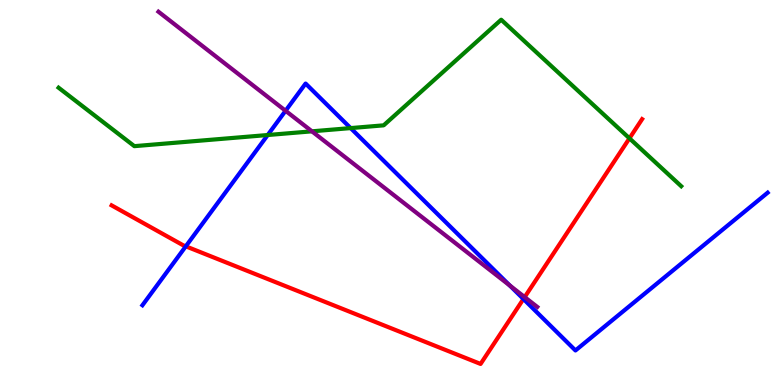[{'lines': ['blue', 'red'], 'intersections': [{'x': 2.4, 'y': 3.6}, {'x': 6.75, 'y': 2.23}]}, {'lines': ['green', 'red'], 'intersections': [{'x': 8.12, 'y': 6.41}]}, {'lines': ['purple', 'red'], 'intersections': [{'x': 6.77, 'y': 2.28}]}, {'lines': ['blue', 'green'], 'intersections': [{'x': 3.45, 'y': 6.49}, {'x': 4.52, 'y': 6.67}]}, {'lines': ['blue', 'purple'], 'intersections': [{'x': 3.68, 'y': 7.12}, {'x': 6.58, 'y': 2.58}]}, {'lines': ['green', 'purple'], 'intersections': [{'x': 4.03, 'y': 6.59}]}]